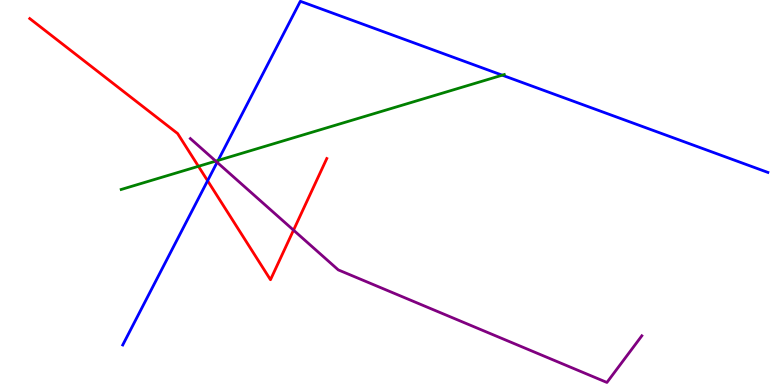[{'lines': ['blue', 'red'], 'intersections': [{'x': 2.68, 'y': 5.31}]}, {'lines': ['green', 'red'], 'intersections': [{'x': 2.56, 'y': 5.68}]}, {'lines': ['purple', 'red'], 'intersections': [{'x': 3.79, 'y': 4.02}]}, {'lines': ['blue', 'green'], 'intersections': [{'x': 2.81, 'y': 5.83}, {'x': 6.48, 'y': 8.05}]}, {'lines': ['blue', 'purple'], 'intersections': [{'x': 2.8, 'y': 5.78}]}, {'lines': ['green', 'purple'], 'intersections': [{'x': 2.78, 'y': 5.82}]}]